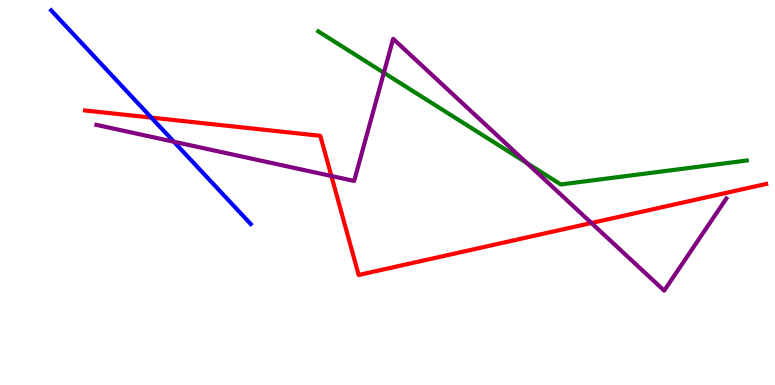[{'lines': ['blue', 'red'], 'intersections': [{'x': 1.95, 'y': 6.95}]}, {'lines': ['green', 'red'], 'intersections': []}, {'lines': ['purple', 'red'], 'intersections': [{'x': 4.28, 'y': 5.43}, {'x': 7.63, 'y': 4.21}]}, {'lines': ['blue', 'green'], 'intersections': []}, {'lines': ['blue', 'purple'], 'intersections': [{'x': 2.24, 'y': 6.32}]}, {'lines': ['green', 'purple'], 'intersections': [{'x': 4.95, 'y': 8.11}, {'x': 6.8, 'y': 5.77}]}]